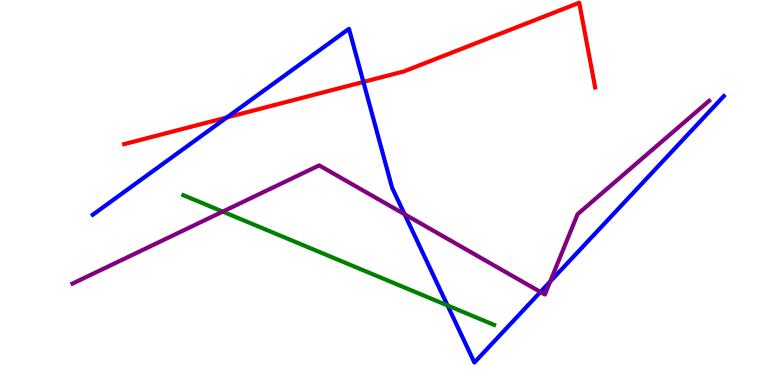[{'lines': ['blue', 'red'], 'intersections': [{'x': 2.93, 'y': 6.95}, {'x': 4.69, 'y': 7.87}]}, {'lines': ['green', 'red'], 'intersections': []}, {'lines': ['purple', 'red'], 'intersections': []}, {'lines': ['blue', 'green'], 'intersections': [{'x': 5.77, 'y': 2.07}]}, {'lines': ['blue', 'purple'], 'intersections': [{'x': 5.22, 'y': 4.44}, {'x': 6.97, 'y': 2.42}, {'x': 7.1, 'y': 2.69}]}, {'lines': ['green', 'purple'], 'intersections': [{'x': 2.87, 'y': 4.5}]}]